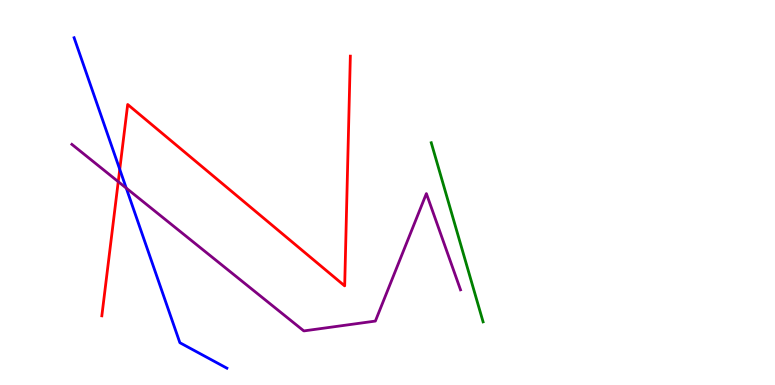[{'lines': ['blue', 'red'], 'intersections': [{'x': 1.55, 'y': 5.6}]}, {'lines': ['green', 'red'], 'intersections': []}, {'lines': ['purple', 'red'], 'intersections': [{'x': 1.53, 'y': 5.28}]}, {'lines': ['blue', 'green'], 'intersections': []}, {'lines': ['blue', 'purple'], 'intersections': [{'x': 1.63, 'y': 5.11}]}, {'lines': ['green', 'purple'], 'intersections': []}]